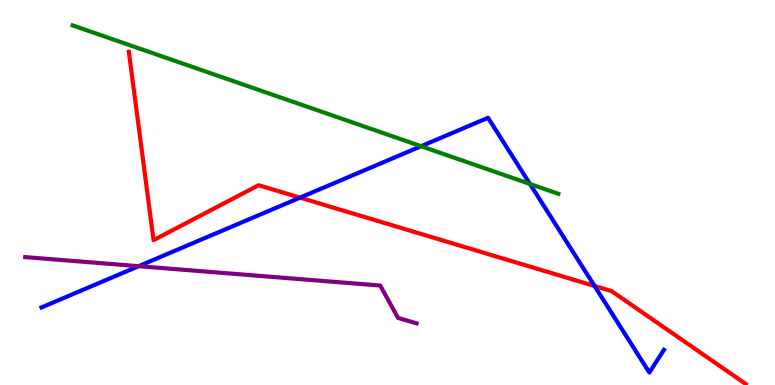[{'lines': ['blue', 'red'], 'intersections': [{'x': 3.87, 'y': 4.87}, {'x': 7.67, 'y': 2.57}]}, {'lines': ['green', 'red'], 'intersections': []}, {'lines': ['purple', 'red'], 'intersections': []}, {'lines': ['blue', 'green'], 'intersections': [{'x': 5.43, 'y': 6.2}, {'x': 6.84, 'y': 5.22}]}, {'lines': ['blue', 'purple'], 'intersections': [{'x': 1.79, 'y': 3.09}]}, {'lines': ['green', 'purple'], 'intersections': []}]